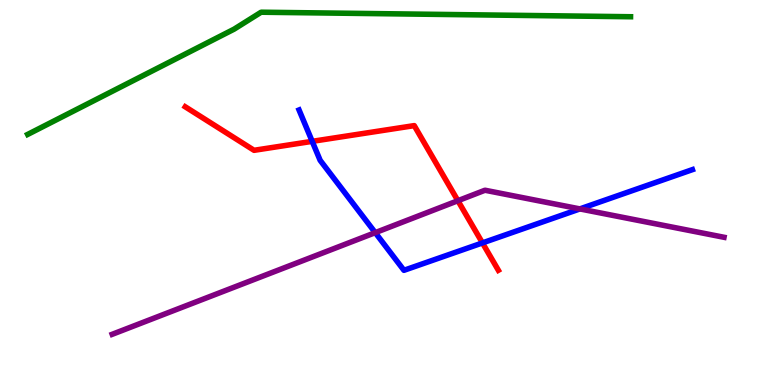[{'lines': ['blue', 'red'], 'intersections': [{'x': 4.03, 'y': 6.33}, {'x': 6.23, 'y': 3.69}]}, {'lines': ['green', 'red'], 'intersections': []}, {'lines': ['purple', 'red'], 'intersections': [{'x': 5.91, 'y': 4.79}]}, {'lines': ['blue', 'green'], 'intersections': []}, {'lines': ['blue', 'purple'], 'intersections': [{'x': 4.84, 'y': 3.96}, {'x': 7.48, 'y': 4.57}]}, {'lines': ['green', 'purple'], 'intersections': []}]